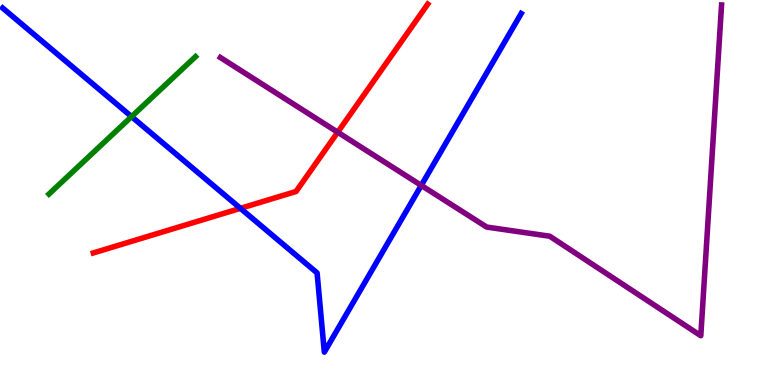[{'lines': ['blue', 'red'], 'intersections': [{'x': 3.1, 'y': 4.59}]}, {'lines': ['green', 'red'], 'intersections': []}, {'lines': ['purple', 'red'], 'intersections': [{'x': 4.36, 'y': 6.57}]}, {'lines': ['blue', 'green'], 'intersections': [{'x': 1.7, 'y': 6.97}]}, {'lines': ['blue', 'purple'], 'intersections': [{'x': 5.44, 'y': 5.18}]}, {'lines': ['green', 'purple'], 'intersections': []}]